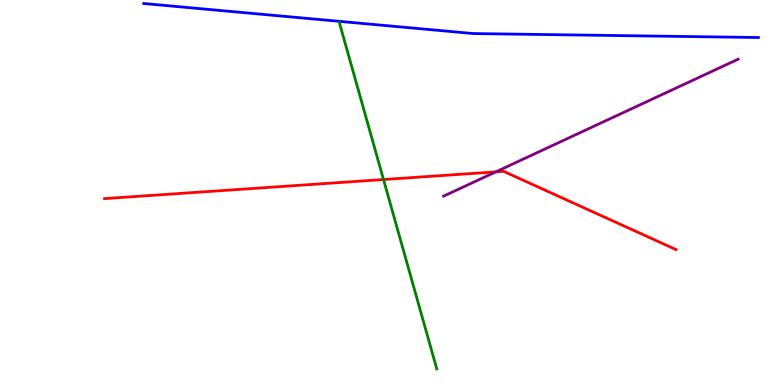[{'lines': ['blue', 'red'], 'intersections': []}, {'lines': ['green', 'red'], 'intersections': [{'x': 4.95, 'y': 5.34}]}, {'lines': ['purple', 'red'], 'intersections': [{'x': 6.4, 'y': 5.54}]}, {'lines': ['blue', 'green'], 'intersections': []}, {'lines': ['blue', 'purple'], 'intersections': []}, {'lines': ['green', 'purple'], 'intersections': []}]